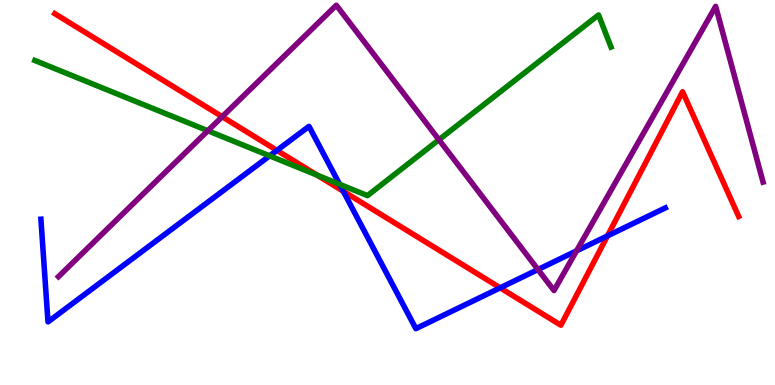[{'lines': ['blue', 'red'], 'intersections': [{'x': 3.57, 'y': 6.09}, {'x': 4.43, 'y': 5.03}, {'x': 6.45, 'y': 2.52}, {'x': 7.84, 'y': 3.87}]}, {'lines': ['green', 'red'], 'intersections': [{'x': 4.09, 'y': 5.45}]}, {'lines': ['purple', 'red'], 'intersections': [{'x': 2.87, 'y': 6.97}]}, {'lines': ['blue', 'green'], 'intersections': [{'x': 3.48, 'y': 5.95}, {'x': 4.38, 'y': 5.21}]}, {'lines': ['blue', 'purple'], 'intersections': [{'x': 6.94, 'y': 3.0}, {'x': 7.44, 'y': 3.48}]}, {'lines': ['green', 'purple'], 'intersections': [{'x': 2.68, 'y': 6.6}, {'x': 5.66, 'y': 6.37}]}]